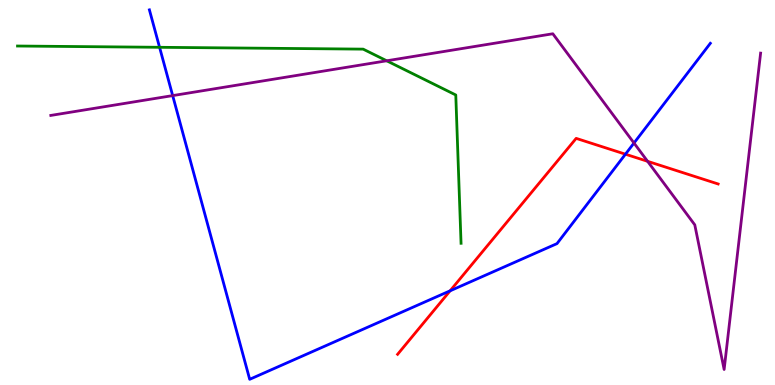[{'lines': ['blue', 'red'], 'intersections': [{'x': 5.81, 'y': 2.45}, {'x': 8.07, 'y': 5.99}]}, {'lines': ['green', 'red'], 'intersections': []}, {'lines': ['purple', 'red'], 'intersections': [{'x': 8.36, 'y': 5.81}]}, {'lines': ['blue', 'green'], 'intersections': [{'x': 2.06, 'y': 8.77}]}, {'lines': ['blue', 'purple'], 'intersections': [{'x': 2.23, 'y': 7.52}, {'x': 8.18, 'y': 6.29}]}, {'lines': ['green', 'purple'], 'intersections': [{'x': 4.99, 'y': 8.42}]}]